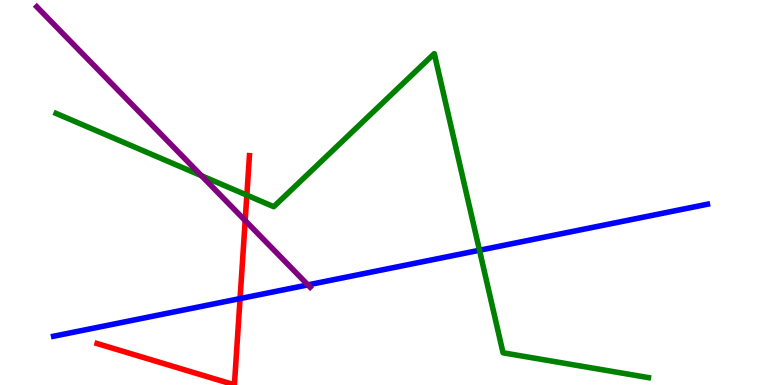[{'lines': ['blue', 'red'], 'intersections': [{'x': 3.1, 'y': 2.24}]}, {'lines': ['green', 'red'], 'intersections': [{'x': 3.19, 'y': 4.93}]}, {'lines': ['purple', 'red'], 'intersections': [{'x': 3.16, 'y': 4.27}]}, {'lines': ['blue', 'green'], 'intersections': [{'x': 6.19, 'y': 3.5}]}, {'lines': ['blue', 'purple'], 'intersections': [{'x': 3.97, 'y': 2.6}]}, {'lines': ['green', 'purple'], 'intersections': [{'x': 2.6, 'y': 5.44}]}]